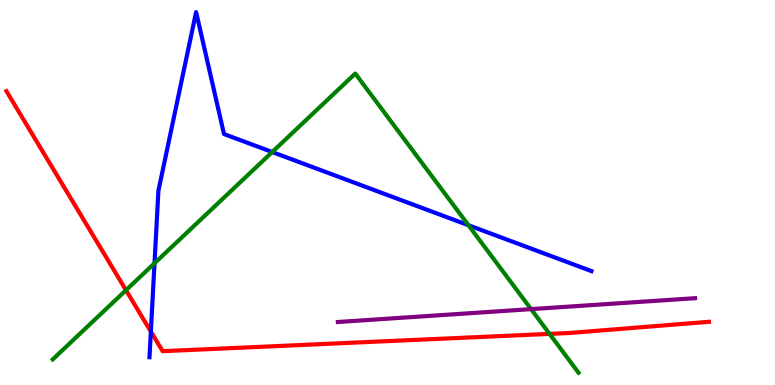[{'lines': ['blue', 'red'], 'intersections': [{'x': 1.95, 'y': 1.39}]}, {'lines': ['green', 'red'], 'intersections': [{'x': 1.63, 'y': 2.46}, {'x': 7.09, 'y': 1.33}]}, {'lines': ['purple', 'red'], 'intersections': []}, {'lines': ['blue', 'green'], 'intersections': [{'x': 1.99, 'y': 3.16}, {'x': 3.51, 'y': 6.05}, {'x': 6.04, 'y': 4.15}]}, {'lines': ['blue', 'purple'], 'intersections': []}, {'lines': ['green', 'purple'], 'intersections': [{'x': 6.85, 'y': 1.97}]}]